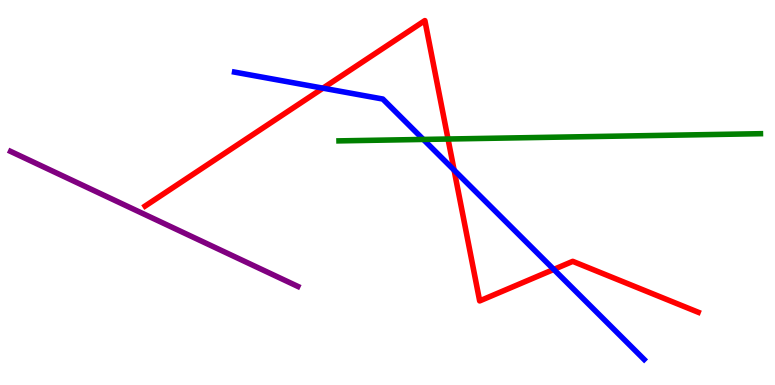[{'lines': ['blue', 'red'], 'intersections': [{'x': 4.17, 'y': 7.71}, {'x': 5.86, 'y': 5.58}, {'x': 7.15, 'y': 3.0}]}, {'lines': ['green', 'red'], 'intersections': [{'x': 5.78, 'y': 6.39}]}, {'lines': ['purple', 'red'], 'intersections': []}, {'lines': ['blue', 'green'], 'intersections': [{'x': 5.46, 'y': 6.38}]}, {'lines': ['blue', 'purple'], 'intersections': []}, {'lines': ['green', 'purple'], 'intersections': []}]